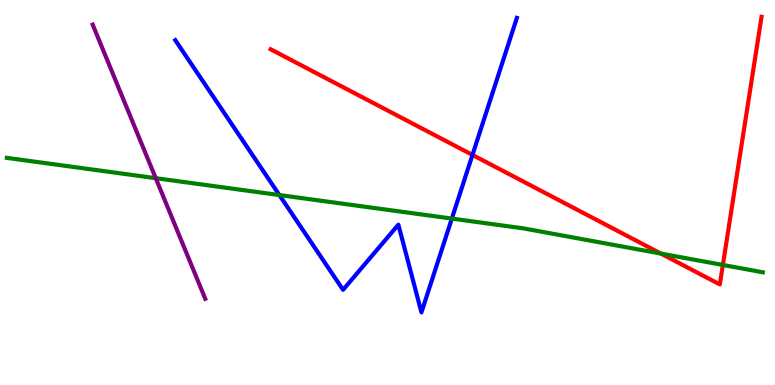[{'lines': ['blue', 'red'], 'intersections': [{'x': 6.1, 'y': 5.98}]}, {'lines': ['green', 'red'], 'intersections': [{'x': 8.53, 'y': 3.41}, {'x': 9.33, 'y': 3.12}]}, {'lines': ['purple', 'red'], 'intersections': []}, {'lines': ['blue', 'green'], 'intersections': [{'x': 3.6, 'y': 4.93}, {'x': 5.83, 'y': 4.32}]}, {'lines': ['blue', 'purple'], 'intersections': []}, {'lines': ['green', 'purple'], 'intersections': [{'x': 2.01, 'y': 5.37}]}]